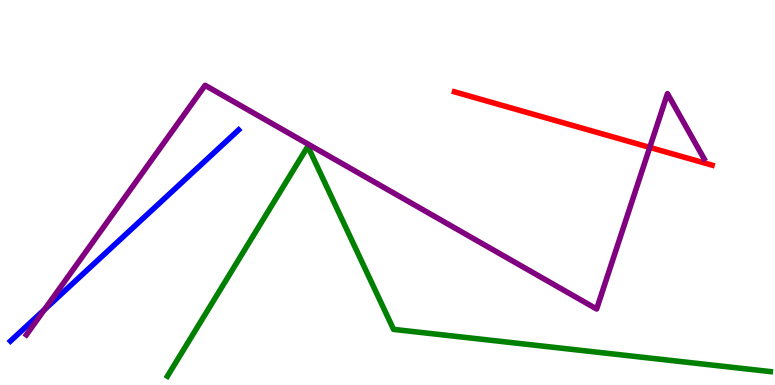[{'lines': ['blue', 'red'], 'intersections': []}, {'lines': ['green', 'red'], 'intersections': []}, {'lines': ['purple', 'red'], 'intersections': [{'x': 8.38, 'y': 6.17}]}, {'lines': ['blue', 'green'], 'intersections': []}, {'lines': ['blue', 'purple'], 'intersections': [{'x': 0.573, 'y': 1.96}]}, {'lines': ['green', 'purple'], 'intersections': []}]